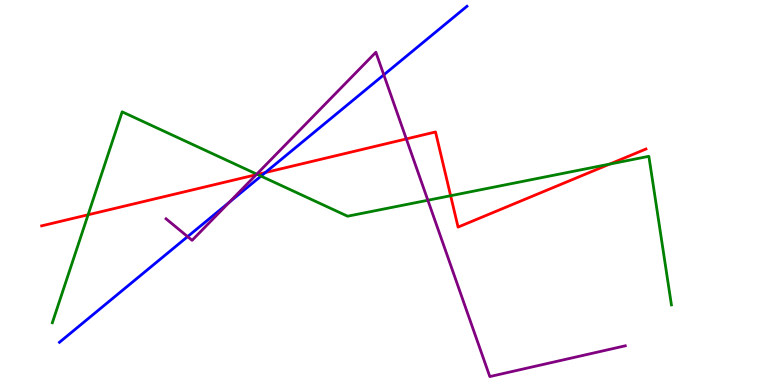[{'lines': ['blue', 'red'], 'intersections': [{'x': 3.42, 'y': 5.52}]}, {'lines': ['green', 'red'], 'intersections': [{'x': 1.14, 'y': 4.42}, {'x': 3.32, 'y': 5.47}, {'x': 5.81, 'y': 4.92}, {'x': 7.87, 'y': 5.74}]}, {'lines': ['purple', 'red'], 'intersections': [{'x': 3.31, 'y': 5.46}, {'x': 5.24, 'y': 6.39}]}, {'lines': ['blue', 'green'], 'intersections': [{'x': 3.37, 'y': 5.43}]}, {'lines': ['blue', 'purple'], 'intersections': [{'x': 2.42, 'y': 3.85}, {'x': 2.96, 'y': 4.75}, {'x': 4.95, 'y': 8.06}]}, {'lines': ['green', 'purple'], 'intersections': [{'x': 3.31, 'y': 5.48}, {'x': 5.52, 'y': 4.8}]}]